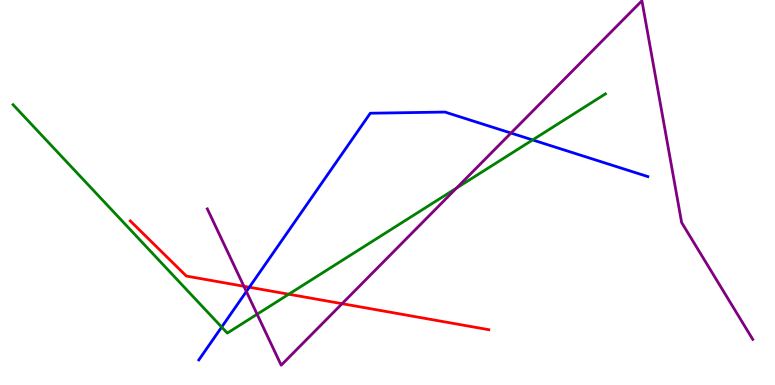[{'lines': ['blue', 'red'], 'intersections': [{'x': 3.22, 'y': 2.54}]}, {'lines': ['green', 'red'], 'intersections': [{'x': 3.73, 'y': 2.36}]}, {'lines': ['purple', 'red'], 'intersections': [{'x': 3.15, 'y': 2.56}, {'x': 4.41, 'y': 2.11}]}, {'lines': ['blue', 'green'], 'intersections': [{'x': 2.86, 'y': 1.5}, {'x': 6.87, 'y': 6.37}]}, {'lines': ['blue', 'purple'], 'intersections': [{'x': 3.18, 'y': 2.43}, {'x': 6.59, 'y': 6.54}]}, {'lines': ['green', 'purple'], 'intersections': [{'x': 3.32, 'y': 1.84}, {'x': 5.89, 'y': 5.11}]}]